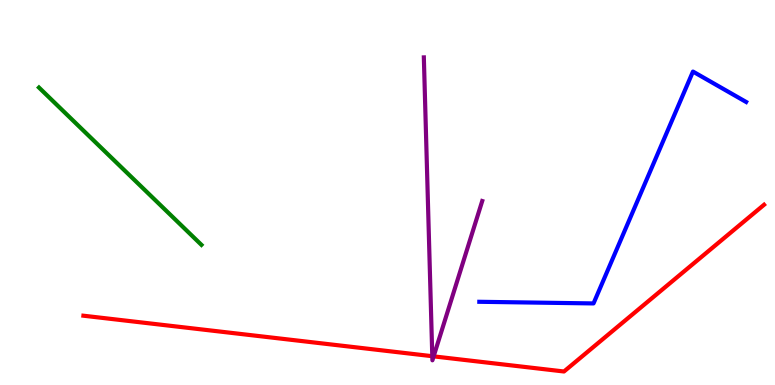[{'lines': ['blue', 'red'], 'intersections': []}, {'lines': ['green', 'red'], 'intersections': []}, {'lines': ['purple', 'red'], 'intersections': [{'x': 5.58, 'y': 0.748}, {'x': 5.6, 'y': 0.744}]}, {'lines': ['blue', 'green'], 'intersections': []}, {'lines': ['blue', 'purple'], 'intersections': []}, {'lines': ['green', 'purple'], 'intersections': []}]